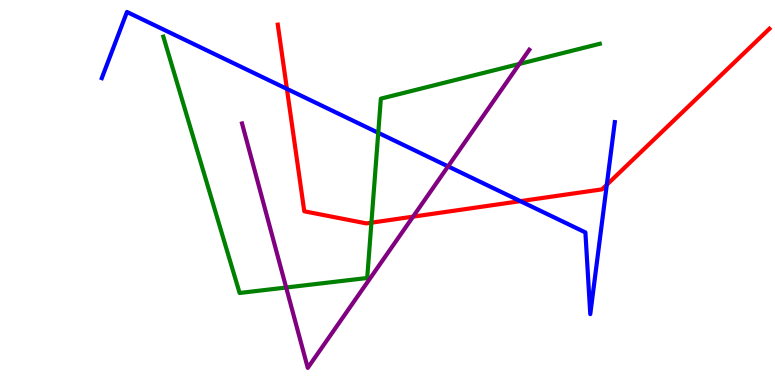[{'lines': ['blue', 'red'], 'intersections': [{'x': 3.7, 'y': 7.69}, {'x': 6.71, 'y': 4.78}, {'x': 7.83, 'y': 5.2}]}, {'lines': ['green', 'red'], 'intersections': [{'x': 4.79, 'y': 4.22}]}, {'lines': ['purple', 'red'], 'intersections': [{'x': 5.33, 'y': 4.37}]}, {'lines': ['blue', 'green'], 'intersections': [{'x': 4.88, 'y': 6.55}]}, {'lines': ['blue', 'purple'], 'intersections': [{'x': 5.78, 'y': 5.68}]}, {'lines': ['green', 'purple'], 'intersections': [{'x': 3.69, 'y': 2.53}, {'x': 6.7, 'y': 8.34}]}]